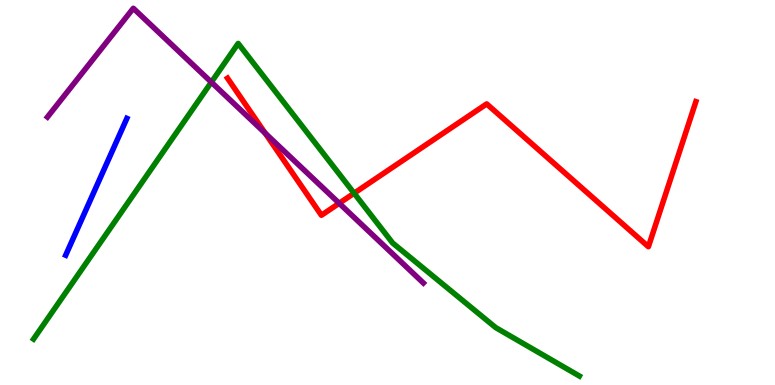[{'lines': ['blue', 'red'], 'intersections': []}, {'lines': ['green', 'red'], 'intersections': [{'x': 4.57, 'y': 4.98}]}, {'lines': ['purple', 'red'], 'intersections': [{'x': 3.42, 'y': 6.54}, {'x': 4.38, 'y': 4.72}]}, {'lines': ['blue', 'green'], 'intersections': []}, {'lines': ['blue', 'purple'], 'intersections': []}, {'lines': ['green', 'purple'], 'intersections': [{'x': 2.73, 'y': 7.87}]}]